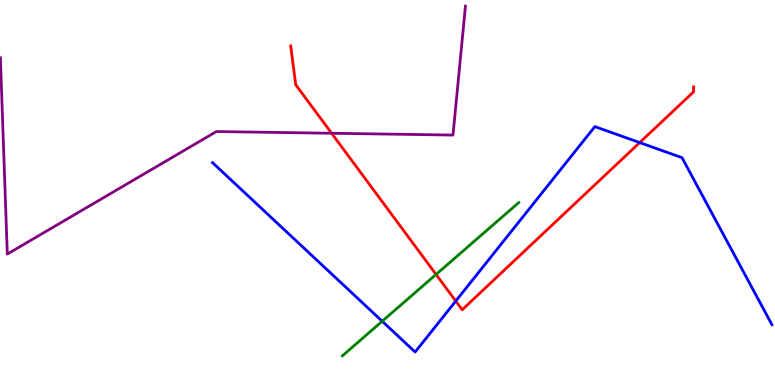[{'lines': ['blue', 'red'], 'intersections': [{'x': 5.88, 'y': 2.18}, {'x': 8.25, 'y': 6.3}]}, {'lines': ['green', 'red'], 'intersections': [{'x': 5.63, 'y': 2.87}]}, {'lines': ['purple', 'red'], 'intersections': [{'x': 4.28, 'y': 6.54}]}, {'lines': ['blue', 'green'], 'intersections': [{'x': 4.93, 'y': 1.66}]}, {'lines': ['blue', 'purple'], 'intersections': []}, {'lines': ['green', 'purple'], 'intersections': []}]